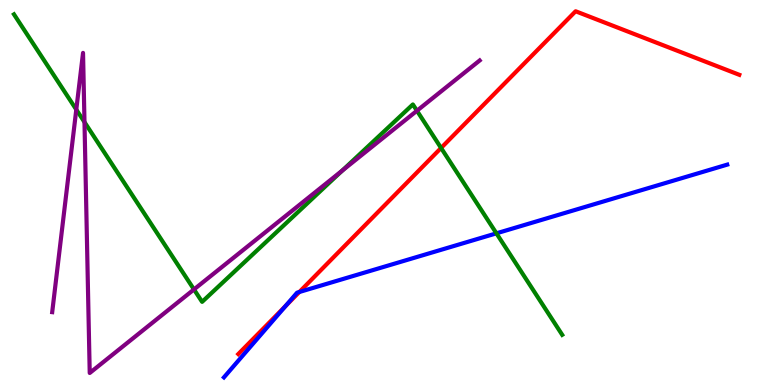[{'lines': ['blue', 'red'], 'intersections': [{'x': 3.68, 'y': 2.05}, {'x': 3.86, 'y': 2.42}]}, {'lines': ['green', 'red'], 'intersections': [{'x': 5.69, 'y': 6.16}]}, {'lines': ['purple', 'red'], 'intersections': []}, {'lines': ['blue', 'green'], 'intersections': [{'x': 6.41, 'y': 3.94}]}, {'lines': ['blue', 'purple'], 'intersections': []}, {'lines': ['green', 'purple'], 'intersections': [{'x': 0.984, 'y': 7.15}, {'x': 1.09, 'y': 6.83}, {'x': 2.5, 'y': 2.48}, {'x': 4.41, 'y': 5.57}, {'x': 5.38, 'y': 7.12}]}]